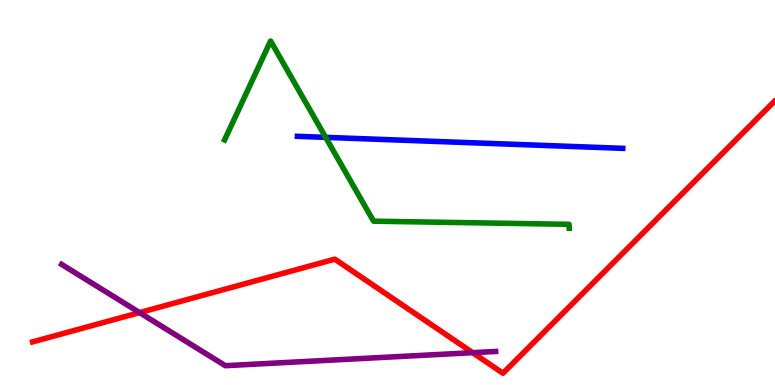[{'lines': ['blue', 'red'], 'intersections': []}, {'lines': ['green', 'red'], 'intersections': []}, {'lines': ['purple', 'red'], 'intersections': [{'x': 1.8, 'y': 1.88}, {'x': 6.1, 'y': 0.84}]}, {'lines': ['blue', 'green'], 'intersections': [{'x': 4.2, 'y': 6.43}]}, {'lines': ['blue', 'purple'], 'intersections': []}, {'lines': ['green', 'purple'], 'intersections': []}]